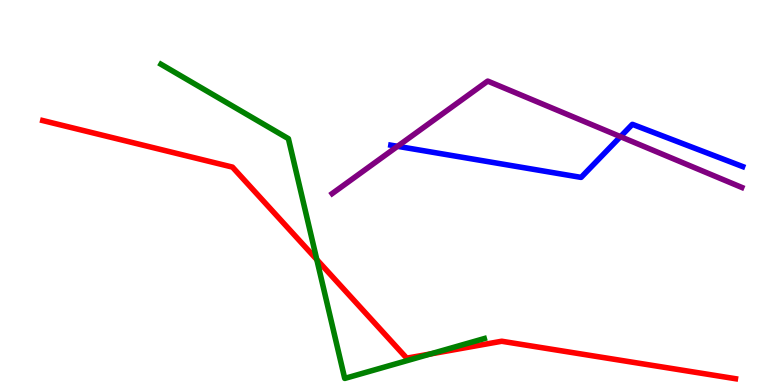[{'lines': ['blue', 'red'], 'intersections': []}, {'lines': ['green', 'red'], 'intersections': [{'x': 4.09, 'y': 3.26}, {'x': 5.55, 'y': 0.806}]}, {'lines': ['purple', 'red'], 'intersections': []}, {'lines': ['blue', 'green'], 'intersections': []}, {'lines': ['blue', 'purple'], 'intersections': [{'x': 5.13, 'y': 6.2}, {'x': 8.01, 'y': 6.45}]}, {'lines': ['green', 'purple'], 'intersections': []}]